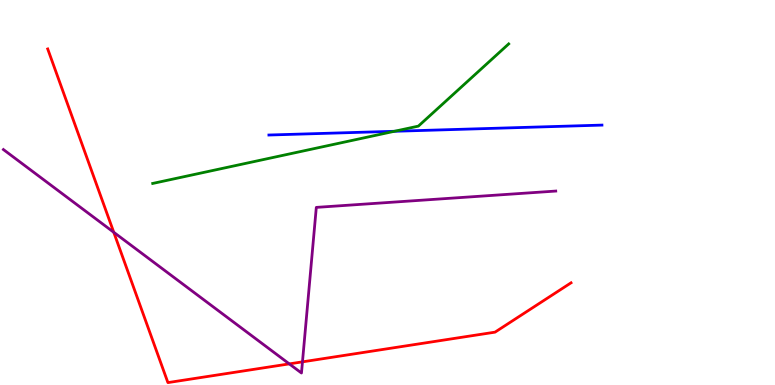[{'lines': ['blue', 'red'], 'intersections': []}, {'lines': ['green', 'red'], 'intersections': []}, {'lines': ['purple', 'red'], 'intersections': [{'x': 1.47, 'y': 3.97}, {'x': 3.73, 'y': 0.548}, {'x': 3.9, 'y': 0.601}]}, {'lines': ['blue', 'green'], 'intersections': [{'x': 5.09, 'y': 6.59}]}, {'lines': ['blue', 'purple'], 'intersections': []}, {'lines': ['green', 'purple'], 'intersections': []}]